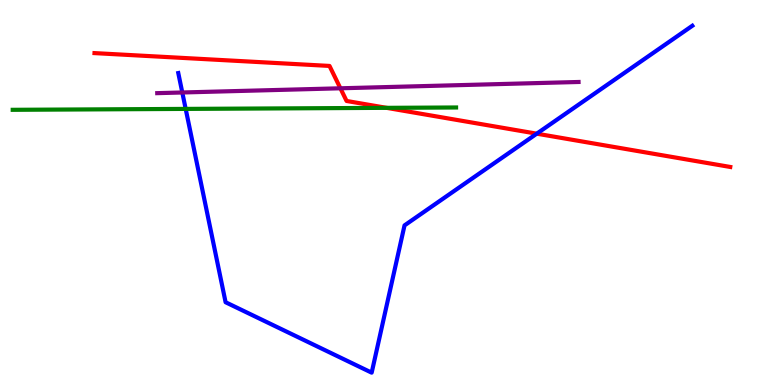[{'lines': ['blue', 'red'], 'intersections': [{'x': 6.93, 'y': 6.53}]}, {'lines': ['green', 'red'], 'intersections': [{'x': 4.99, 'y': 7.2}]}, {'lines': ['purple', 'red'], 'intersections': [{'x': 4.39, 'y': 7.71}]}, {'lines': ['blue', 'green'], 'intersections': [{'x': 2.4, 'y': 7.17}]}, {'lines': ['blue', 'purple'], 'intersections': [{'x': 2.35, 'y': 7.6}]}, {'lines': ['green', 'purple'], 'intersections': []}]